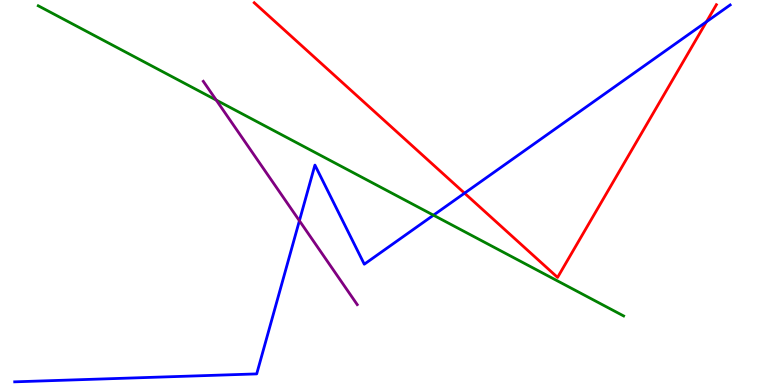[{'lines': ['blue', 'red'], 'intersections': [{'x': 5.99, 'y': 4.98}, {'x': 9.12, 'y': 9.43}]}, {'lines': ['green', 'red'], 'intersections': []}, {'lines': ['purple', 'red'], 'intersections': []}, {'lines': ['blue', 'green'], 'intersections': [{'x': 5.59, 'y': 4.41}]}, {'lines': ['blue', 'purple'], 'intersections': [{'x': 3.86, 'y': 4.27}]}, {'lines': ['green', 'purple'], 'intersections': [{'x': 2.79, 'y': 7.4}]}]